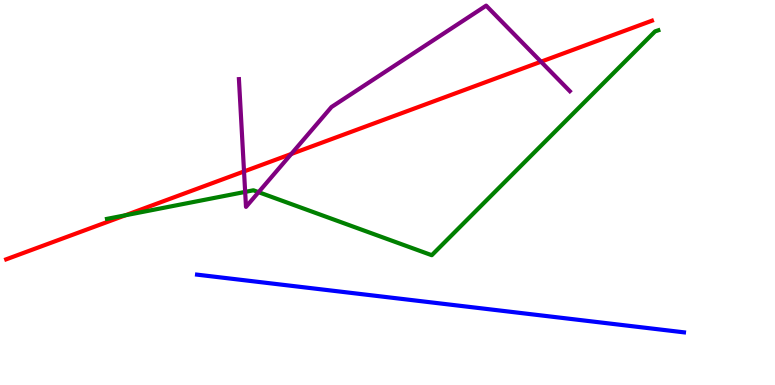[{'lines': ['blue', 'red'], 'intersections': []}, {'lines': ['green', 'red'], 'intersections': [{'x': 1.62, 'y': 4.41}]}, {'lines': ['purple', 'red'], 'intersections': [{'x': 3.15, 'y': 5.55}, {'x': 3.76, 'y': 6.0}, {'x': 6.98, 'y': 8.4}]}, {'lines': ['blue', 'green'], 'intersections': []}, {'lines': ['blue', 'purple'], 'intersections': []}, {'lines': ['green', 'purple'], 'intersections': [{'x': 3.16, 'y': 5.02}, {'x': 3.34, 'y': 5.01}]}]